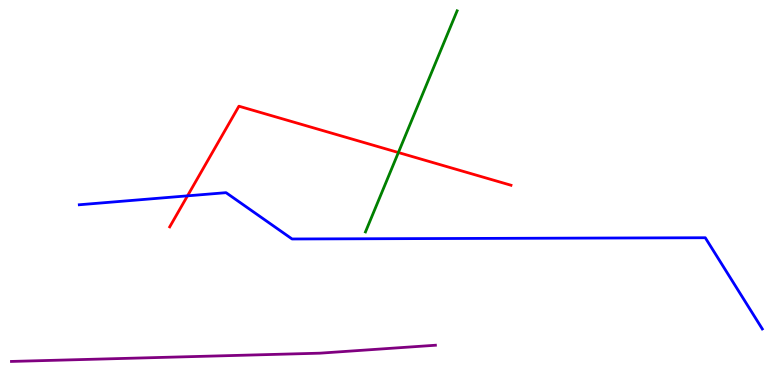[{'lines': ['blue', 'red'], 'intersections': [{'x': 2.42, 'y': 4.91}]}, {'lines': ['green', 'red'], 'intersections': [{'x': 5.14, 'y': 6.04}]}, {'lines': ['purple', 'red'], 'intersections': []}, {'lines': ['blue', 'green'], 'intersections': []}, {'lines': ['blue', 'purple'], 'intersections': []}, {'lines': ['green', 'purple'], 'intersections': []}]